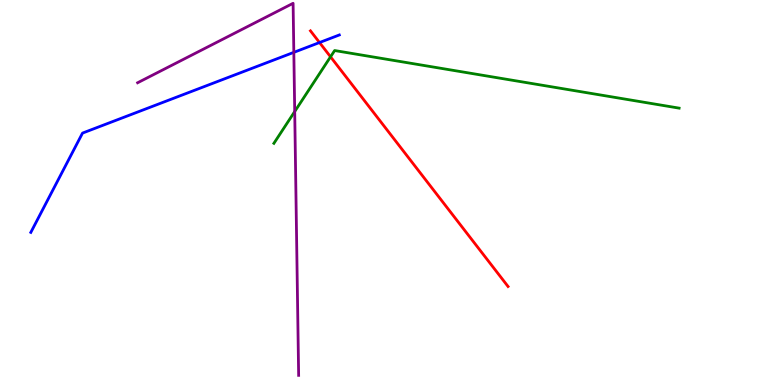[{'lines': ['blue', 'red'], 'intersections': [{'x': 4.12, 'y': 8.9}]}, {'lines': ['green', 'red'], 'intersections': [{'x': 4.27, 'y': 8.52}]}, {'lines': ['purple', 'red'], 'intersections': []}, {'lines': ['blue', 'green'], 'intersections': []}, {'lines': ['blue', 'purple'], 'intersections': [{'x': 3.79, 'y': 8.64}]}, {'lines': ['green', 'purple'], 'intersections': [{'x': 3.8, 'y': 7.1}]}]